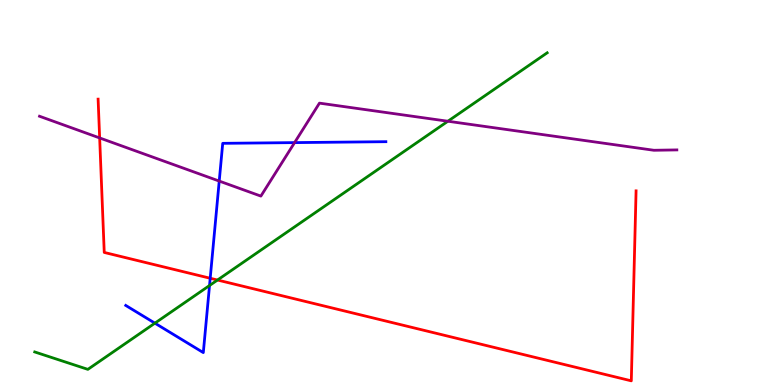[{'lines': ['blue', 'red'], 'intersections': [{'x': 2.71, 'y': 2.77}]}, {'lines': ['green', 'red'], 'intersections': [{'x': 2.81, 'y': 2.73}]}, {'lines': ['purple', 'red'], 'intersections': [{'x': 1.29, 'y': 6.42}]}, {'lines': ['blue', 'green'], 'intersections': [{'x': 2.0, 'y': 1.61}, {'x': 2.7, 'y': 2.58}]}, {'lines': ['blue', 'purple'], 'intersections': [{'x': 2.83, 'y': 5.3}, {'x': 3.8, 'y': 6.3}]}, {'lines': ['green', 'purple'], 'intersections': [{'x': 5.78, 'y': 6.85}]}]